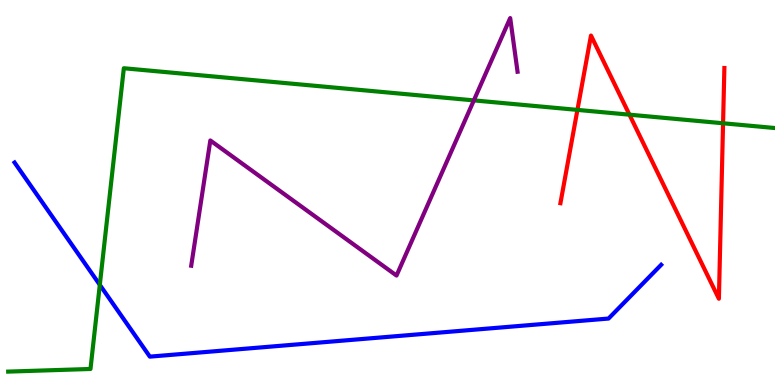[{'lines': ['blue', 'red'], 'intersections': []}, {'lines': ['green', 'red'], 'intersections': [{'x': 7.45, 'y': 7.15}, {'x': 8.12, 'y': 7.02}, {'x': 9.33, 'y': 6.8}]}, {'lines': ['purple', 'red'], 'intersections': []}, {'lines': ['blue', 'green'], 'intersections': [{'x': 1.29, 'y': 2.6}]}, {'lines': ['blue', 'purple'], 'intersections': []}, {'lines': ['green', 'purple'], 'intersections': [{'x': 6.11, 'y': 7.39}]}]